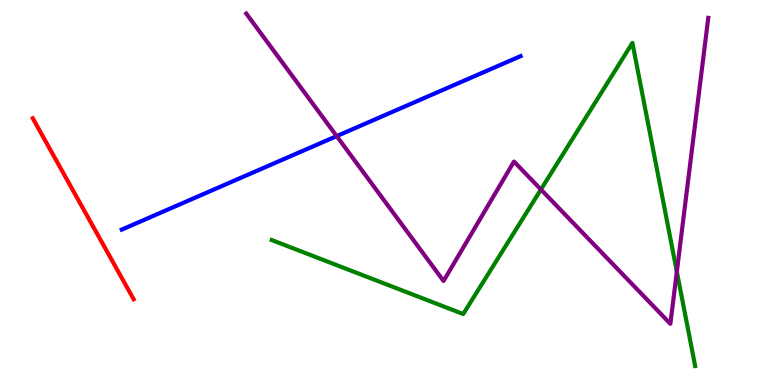[{'lines': ['blue', 'red'], 'intersections': []}, {'lines': ['green', 'red'], 'intersections': []}, {'lines': ['purple', 'red'], 'intersections': []}, {'lines': ['blue', 'green'], 'intersections': []}, {'lines': ['blue', 'purple'], 'intersections': [{'x': 4.34, 'y': 6.46}]}, {'lines': ['green', 'purple'], 'intersections': [{'x': 6.98, 'y': 5.08}, {'x': 8.73, 'y': 2.94}]}]